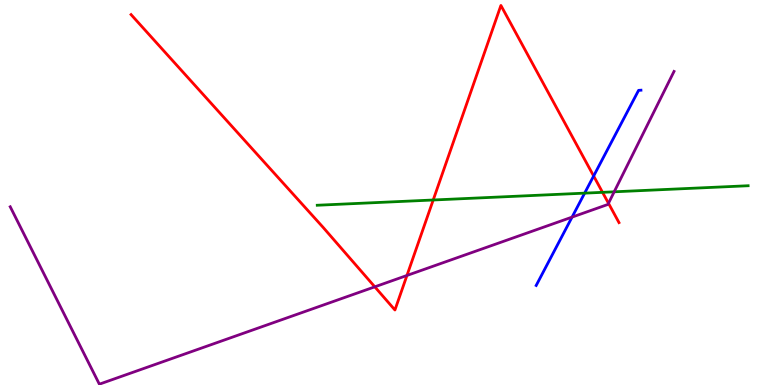[{'lines': ['blue', 'red'], 'intersections': [{'x': 7.66, 'y': 5.43}]}, {'lines': ['green', 'red'], 'intersections': [{'x': 5.59, 'y': 4.81}, {'x': 7.77, 'y': 5.0}]}, {'lines': ['purple', 'red'], 'intersections': [{'x': 4.84, 'y': 2.55}, {'x': 5.25, 'y': 2.85}, {'x': 7.85, 'y': 4.72}]}, {'lines': ['blue', 'green'], 'intersections': [{'x': 7.54, 'y': 4.98}]}, {'lines': ['blue', 'purple'], 'intersections': [{'x': 7.38, 'y': 4.36}]}, {'lines': ['green', 'purple'], 'intersections': [{'x': 7.92, 'y': 5.02}]}]